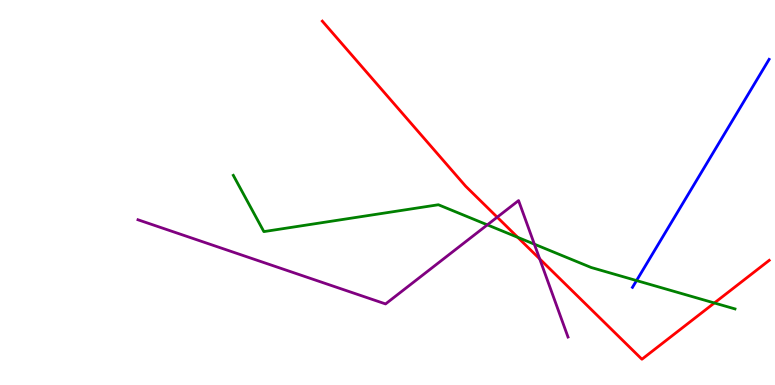[{'lines': ['blue', 'red'], 'intersections': []}, {'lines': ['green', 'red'], 'intersections': [{'x': 6.68, 'y': 3.84}, {'x': 9.22, 'y': 2.13}]}, {'lines': ['purple', 'red'], 'intersections': [{'x': 6.42, 'y': 4.36}, {'x': 6.96, 'y': 3.28}]}, {'lines': ['blue', 'green'], 'intersections': [{'x': 8.21, 'y': 2.71}]}, {'lines': ['blue', 'purple'], 'intersections': []}, {'lines': ['green', 'purple'], 'intersections': [{'x': 6.29, 'y': 4.16}, {'x': 6.89, 'y': 3.66}]}]